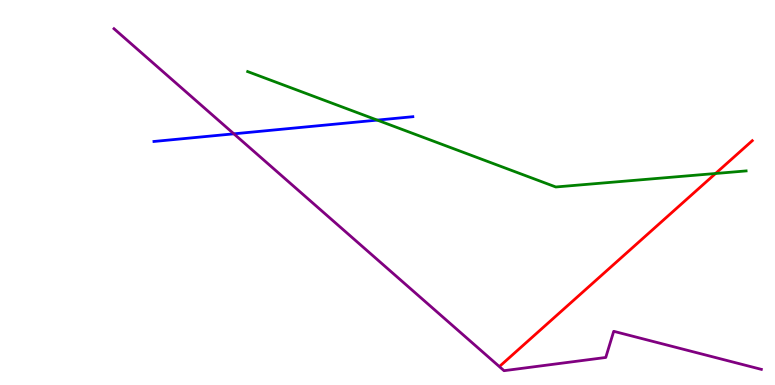[{'lines': ['blue', 'red'], 'intersections': []}, {'lines': ['green', 'red'], 'intersections': [{'x': 9.23, 'y': 5.49}]}, {'lines': ['purple', 'red'], 'intersections': []}, {'lines': ['blue', 'green'], 'intersections': [{'x': 4.87, 'y': 6.88}]}, {'lines': ['blue', 'purple'], 'intersections': [{'x': 3.02, 'y': 6.52}]}, {'lines': ['green', 'purple'], 'intersections': []}]